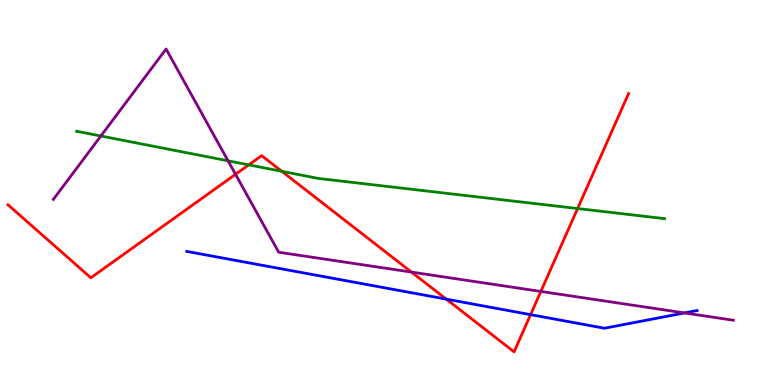[{'lines': ['blue', 'red'], 'intersections': [{'x': 5.76, 'y': 2.23}, {'x': 6.85, 'y': 1.83}]}, {'lines': ['green', 'red'], 'intersections': [{'x': 3.21, 'y': 5.72}, {'x': 3.64, 'y': 5.55}, {'x': 7.45, 'y': 4.58}]}, {'lines': ['purple', 'red'], 'intersections': [{'x': 3.04, 'y': 5.47}, {'x': 5.31, 'y': 2.93}, {'x': 6.98, 'y': 2.43}]}, {'lines': ['blue', 'green'], 'intersections': []}, {'lines': ['blue', 'purple'], 'intersections': [{'x': 8.83, 'y': 1.87}]}, {'lines': ['green', 'purple'], 'intersections': [{'x': 1.3, 'y': 6.47}, {'x': 2.94, 'y': 5.82}]}]